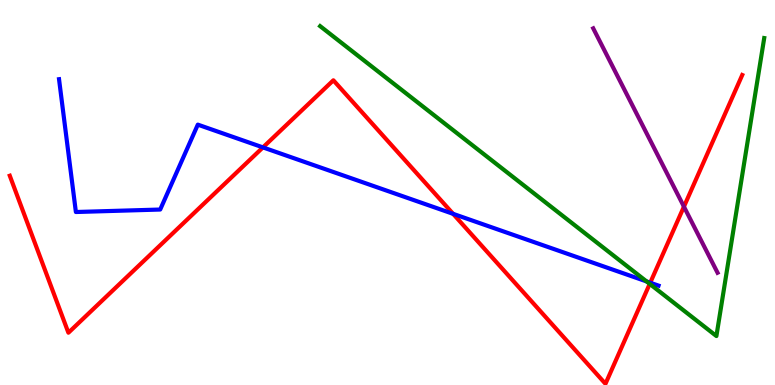[{'lines': ['blue', 'red'], 'intersections': [{'x': 3.39, 'y': 6.17}, {'x': 5.85, 'y': 4.45}, {'x': 8.39, 'y': 2.66}]}, {'lines': ['green', 'red'], 'intersections': [{'x': 8.38, 'y': 2.63}]}, {'lines': ['purple', 'red'], 'intersections': [{'x': 8.82, 'y': 4.63}]}, {'lines': ['blue', 'green'], 'intersections': [{'x': 8.34, 'y': 2.69}]}, {'lines': ['blue', 'purple'], 'intersections': []}, {'lines': ['green', 'purple'], 'intersections': []}]